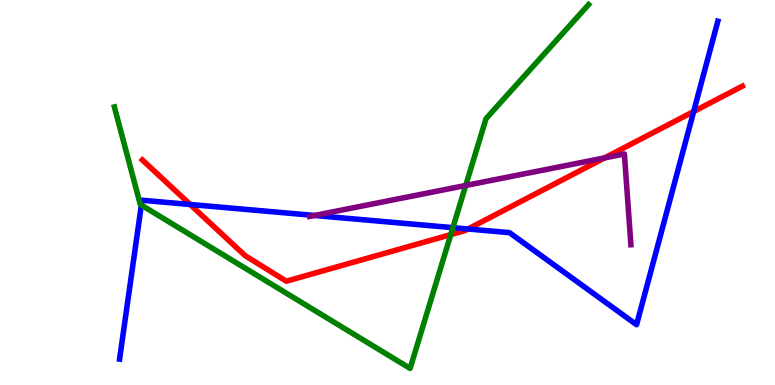[{'lines': ['blue', 'red'], 'intersections': [{'x': 2.45, 'y': 4.69}, {'x': 6.04, 'y': 4.05}, {'x': 8.95, 'y': 7.1}]}, {'lines': ['green', 'red'], 'intersections': [{'x': 5.82, 'y': 3.91}]}, {'lines': ['purple', 'red'], 'intersections': [{'x': 7.8, 'y': 5.9}]}, {'lines': ['blue', 'green'], 'intersections': [{'x': 1.82, 'y': 4.67}, {'x': 5.84, 'y': 4.09}]}, {'lines': ['blue', 'purple'], 'intersections': [{'x': 4.06, 'y': 4.4}]}, {'lines': ['green', 'purple'], 'intersections': [{'x': 6.01, 'y': 5.18}]}]